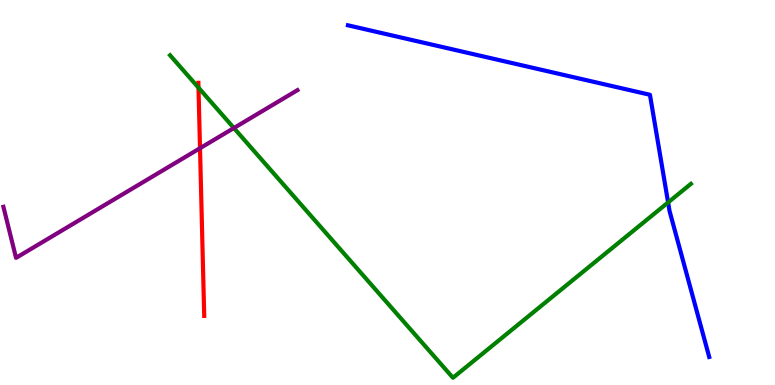[{'lines': ['blue', 'red'], 'intersections': []}, {'lines': ['green', 'red'], 'intersections': [{'x': 2.56, 'y': 7.72}]}, {'lines': ['purple', 'red'], 'intersections': [{'x': 2.58, 'y': 6.15}]}, {'lines': ['blue', 'green'], 'intersections': [{'x': 8.62, 'y': 4.74}]}, {'lines': ['blue', 'purple'], 'intersections': []}, {'lines': ['green', 'purple'], 'intersections': [{'x': 3.02, 'y': 6.67}]}]